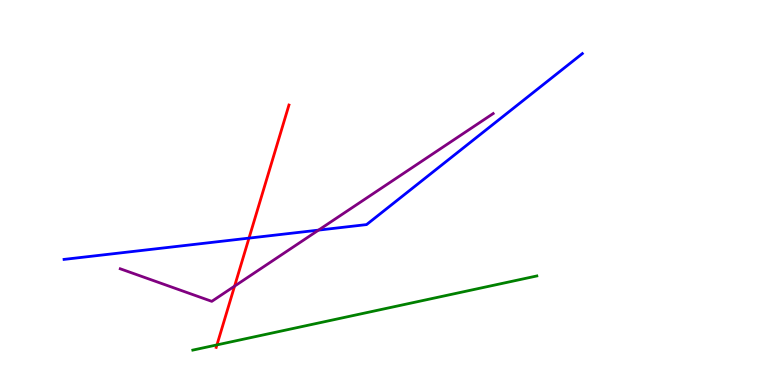[{'lines': ['blue', 'red'], 'intersections': [{'x': 3.21, 'y': 3.82}]}, {'lines': ['green', 'red'], 'intersections': [{'x': 2.8, 'y': 1.04}]}, {'lines': ['purple', 'red'], 'intersections': [{'x': 3.03, 'y': 2.57}]}, {'lines': ['blue', 'green'], 'intersections': []}, {'lines': ['blue', 'purple'], 'intersections': [{'x': 4.11, 'y': 4.02}]}, {'lines': ['green', 'purple'], 'intersections': []}]